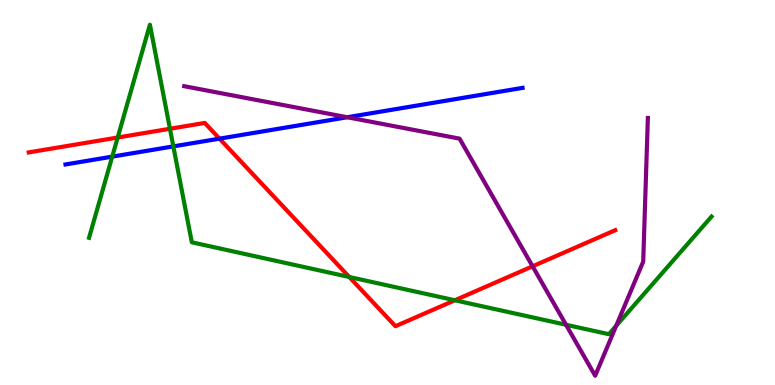[{'lines': ['blue', 'red'], 'intersections': [{'x': 2.83, 'y': 6.4}]}, {'lines': ['green', 'red'], 'intersections': [{'x': 1.52, 'y': 6.43}, {'x': 2.19, 'y': 6.66}, {'x': 4.51, 'y': 2.81}, {'x': 5.87, 'y': 2.2}]}, {'lines': ['purple', 'red'], 'intersections': [{'x': 6.87, 'y': 3.08}]}, {'lines': ['blue', 'green'], 'intersections': [{'x': 1.45, 'y': 5.93}, {'x': 2.24, 'y': 6.2}]}, {'lines': ['blue', 'purple'], 'intersections': [{'x': 4.48, 'y': 6.95}]}, {'lines': ['green', 'purple'], 'intersections': [{'x': 7.3, 'y': 1.56}, {'x': 7.95, 'y': 1.54}]}]